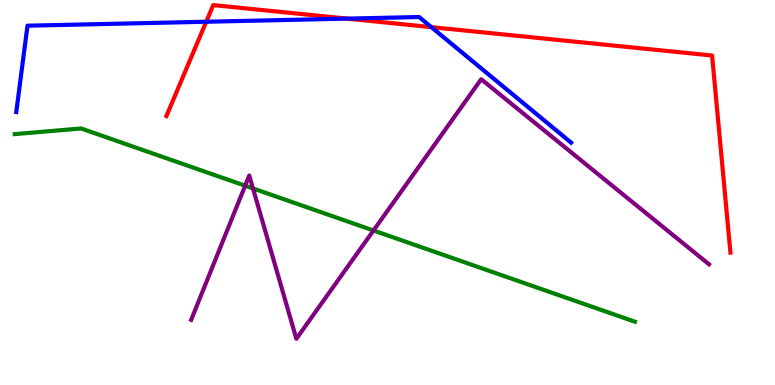[{'lines': ['blue', 'red'], 'intersections': [{'x': 2.66, 'y': 9.44}, {'x': 4.48, 'y': 9.52}, {'x': 5.57, 'y': 9.3}]}, {'lines': ['green', 'red'], 'intersections': []}, {'lines': ['purple', 'red'], 'intersections': []}, {'lines': ['blue', 'green'], 'intersections': []}, {'lines': ['blue', 'purple'], 'intersections': []}, {'lines': ['green', 'purple'], 'intersections': [{'x': 3.16, 'y': 5.18}, {'x': 3.26, 'y': 5.11}, {'x': 4.82, 'y': 4.01}]}]